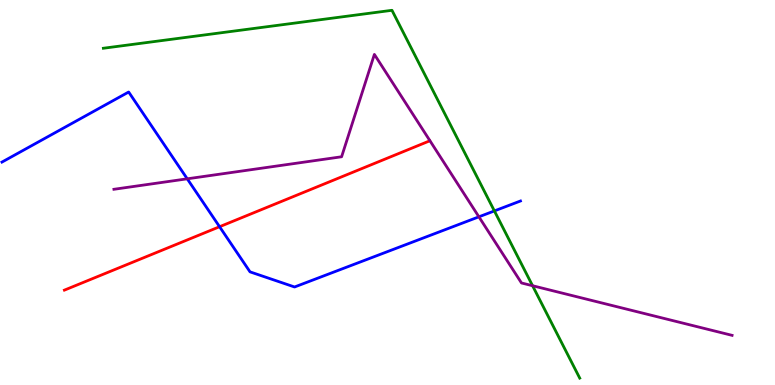[{'lines': ['blue', 'red'], 'intersections': [{'x': 2.83, 'y': 4.11}]}, {'lines': ['green', 'red'], 'intersections': []}, {'lines': ['purple', 'red'], 'intersections': []}, {'lines': ['blue', 'green'], 'intersections': [{'x': 6.38, 'y': 4.52}]}, {'lines': ['blue', 'purple'], 'intersections': [{'x': 2.42, 'y': 5.36}, {'x': 6.18, 'y': 4.37}]}, {'lines': ['green', 'purple'], 'intersections': [{'x': 6.87, 'y': 2.58}]}]